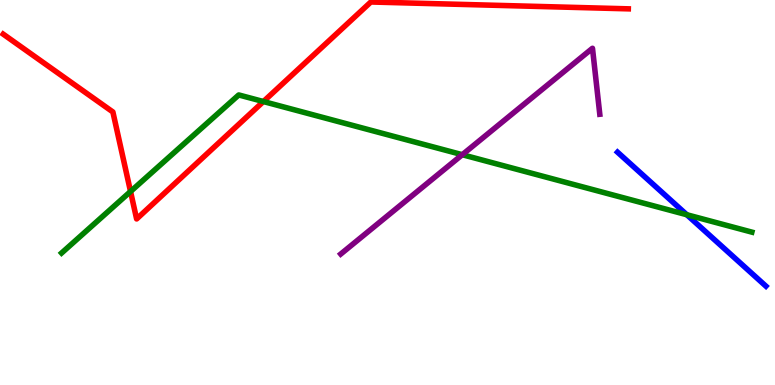[{'lines': ['blue', 'red'], 'intersections': []}, {'lines': ['green', 'red'], 'intersections': [{'x': 1.68, 'y': 5.03}, {'x': 3.4, 'y': 7.36}]}, {'lines': ['purple', 'red'], 'intersections': []}, {'lines': ['blue', 'green'], 'intersections': [{'x': 8.86, 'y': 4.42}]}, {'lines': ['blue', 'purple'], 'intersections': []}, {'lines': ['green', 'purple'], 'intersections': [{'x': 5.96, 'y': 5.98}]}]